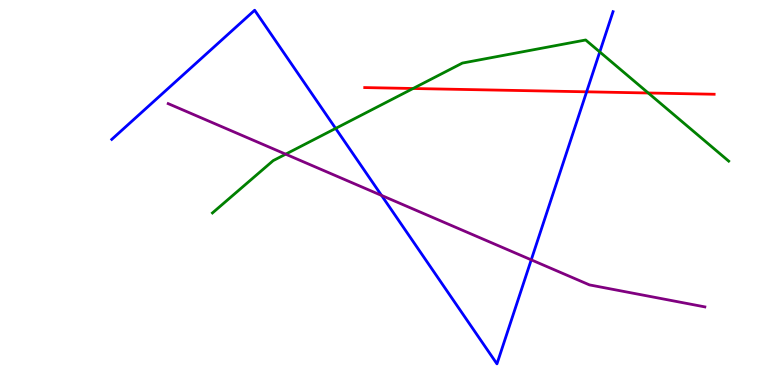[{'lines': ['blue', 'red'], 'intersections': [{'x': 7.57, 'y': 7.62}]}, {'lines': ['green', 'red'], 'intersections': [{'x': 5.33, 'y': 7.7}, {'x': 8.36, 'y': 7.58}]}, {'lines': ['purple', 'red'], 'intersections': []}, {'lines': ['blue', 'green'], 'intersections': [{'x': 4.33, 'y': 6.66}, {'x': 7.74, 'y': 8.65}]}, {'lines': ['blue', 'purple'], 'intersections': [{'x': 4.92, 'y': 4.92}, {'x': 6.85, 'y': 3.25}]}, {'lines': ['green', 'purple'], 'intersections': [{'x': 3.69, 'y': 6.0}]}]